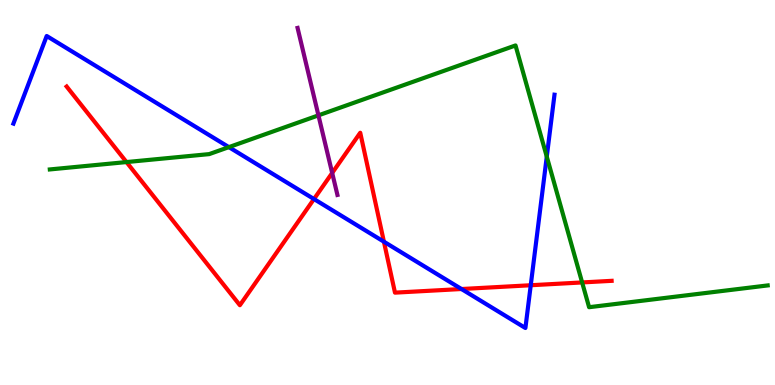[{'lines': ['blue', 'red'], 'intersections': [{'x': 4.05, 'y': 4.83}, {'x': 4.95, 'y': 3.72}, {'x': 5.95, 'y': 2.49}, {'x': 6.85, 'y': 2.59}]}, {'lines': ['green', 'red'], 'intersections': [{'x': 1.63, 'y': 5.79}, {'x': 7.51, 'y': 2.66}]}, {'lines': ['purple', 'red'], 'intersections': [{'x': 4.29, 'y': 5.51}]}, {'lines': ['blue', 'green'], 'intersections': [{'x': 2.95, 'y': 6.18}, {'x': 7.06, 'y': 5.93}]}, {'lines': ['blue', 'purple'], 'intersections': []}, {'lines': ['green', 'purple'], 'intersections': [{'x': 4.11, 'y': 7.0}]}]